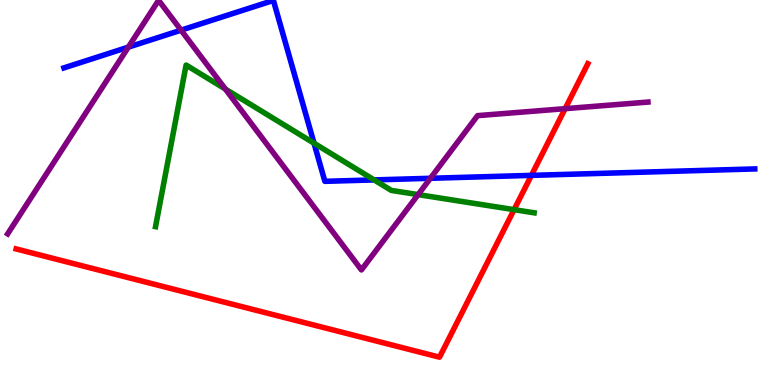[{'lines': ['blue', 'red'], 'intersections': [{'x': 6.86, 'y': 5.44}]}, {'lines': ['green', 'red'], 'intersections': [{'x': 6.63, 'y': 4.55}]}, {'lines': ['purple', 'red'], 'intersections': [{'x': 7.29, 'y': 7.18}]}, {'lines': ['blue', 'green'], 'intersections': [{'x': 4.05, 'y': 6.28}, {'x': 4.83, 'y': 5.33}]}, {'lines': ['blue', 'purple'], 'intersections': [{'x': 1.66, 'y': 8.78}, {'x': 2.34, 'y': 9.22}, {'x': 5.55, 'y': 5.37}]}, {'lines': ['green', 'purple'], 'intersections': [{'x': 2.91, 'y': 7.69}, {'x': 5.39, 'y': 4.95}]}]